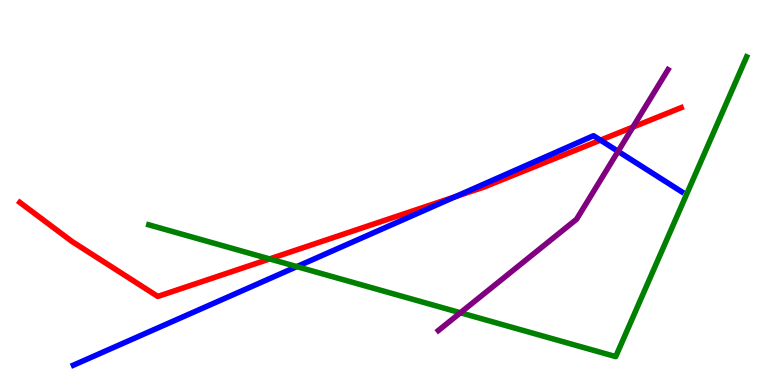[{'lines': ['blue', 'red'], 'intersections': [{'x': 5.88, 'y': 4.89}, {'x': 7.75, 'y': 6.36}]}, {'lines': ['green', 'red'], 'intersections': [{'x': 3.48, 'y': 3.27}]}, {'lines': ['purple', 'red'], 'intersections': [{'x': 8.17, 'y': 6.7}]}, {'lines': ['blue', 'green'], 'intersections': [{'x': 3.83, 'y': 3.08}]}, {'lines': ['blue', 'purple'], 'intersections': [{'x': 7.98, 'y': 6.07}]}, {'lines': ['green', 'purple'], 'intersections': [{'x': 5.94, 'y': 1.88}]}]